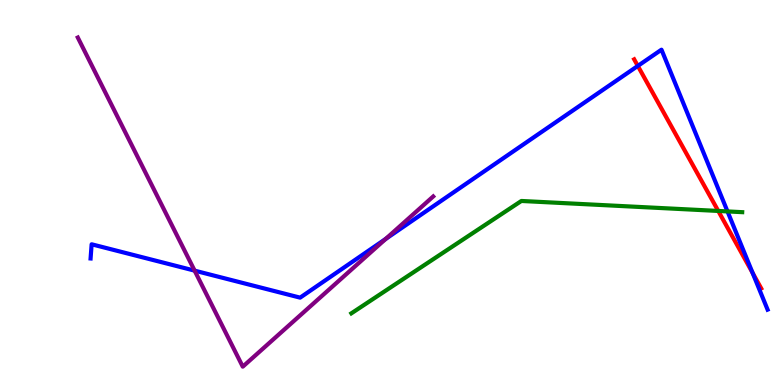[{'lines': ['blue', 'red'], 'intersections': [{'x': 8.23, 'y': 8.29}, {'x': 9.71, 'y': 2.91}]}, {'lines': ['green', 'red'], 'intersections': [{'x': 9.27, 'y': 4.52}]}, {'lines': ['purple', 'red'], 'intersections': []}, {'lines': ['blue', 'green'], 'intersections': [{'x': 9.39, 'y': 4.51}]}, {'lines': ['blue', 'purple'], 'intersections': [{'x': 2.51, 'y': 2.97}, {'x': 4.98, 'y': 3.79}]}, {'lines': ['green', 'purple'], 'intersections': []}]